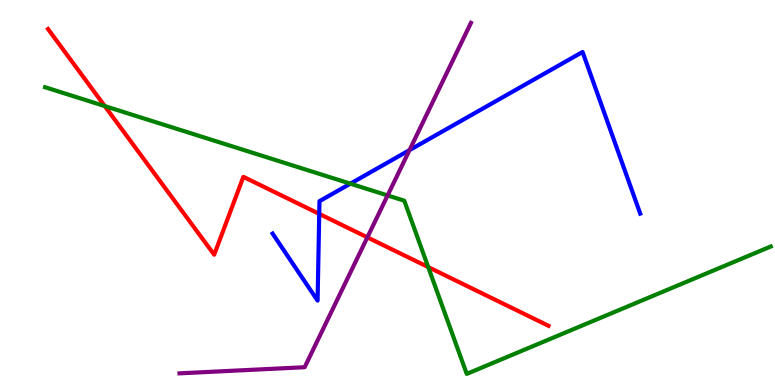[{'lines': ['blue', 'red'], 'intersections': [{'x': 4.12, 'y': 4.44}]}, {'lines': ['green', 'red'], 'intersections': [{'x': 1.35, 'y': 7.24}, {'x': 5.53, 'y': 3.06}]}, {'lines': ['purple', 'red'], 'intersections': [{'x': 4.74, 'y': 3.83}]}, {'lines': ['blue', 'green'], 'intersections': [{'x': 4.52, 'y': 5.23}]}, {'lines': ['blue', 'purple'], 'intersections': [{'x': 5.28, 'y': 6.1}]}, {'lines': ['green', 'purple'], 'intersections': [{'x': 5.0, 'y': 4.92}]}]